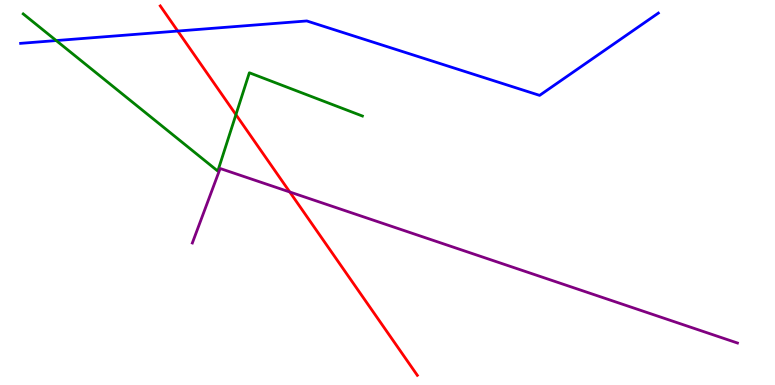[{'lines': ['blue', 'red'], 'intersections': [{'x': 2.29, 'y': 9.19}]}, {'lines': ['green', 'red'], 'intersections': [{'x': 3.04, 'y': 7.02}]}, {'lines': ['purple', 'red'], 'intersections': [{'x': 3.74, 'y': 5.01}]}, {'lines': ['blue', 'green'], 'intersections': [{'x': 0.725, 'y': 8.95}]}, {'lines': ['blue', 'purple'], 'intersections': []}, {'lines': ['green', 'purple'], 'intersections': []}]